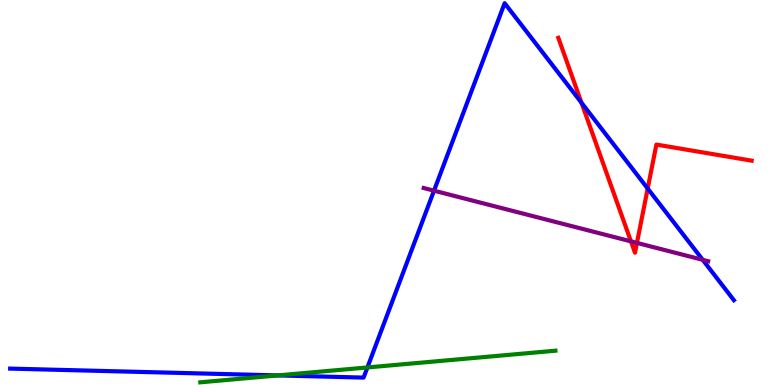[{'lines': ['blue', 'red'], 'intersections': [{'x': 7.5, 'y': 7.33}, {'x': 8.36, 'y': 5.1}]}, {'lines': ['green', 'red'], 'intersections': []}, {'lines': ['purple', 'red'], 'intersections': [{'x': 8.14, 'y': 3.73}, {'x': 8.22, 'y': 3.69}]}, {'lines': ['blue', 'green'], 'intersections': [{'x': 3.58, 'y': 0.249}, {'x': 4.74, 'y': 0.456}]}, {'lines': ['blue', 'purple'], 'intersections': [{'x': 5.6, 'y': 5.05}, {'x': 9.07, 'y': 3.25}]}, {'lines': ['green', 'purple'], 'intersections': []}]